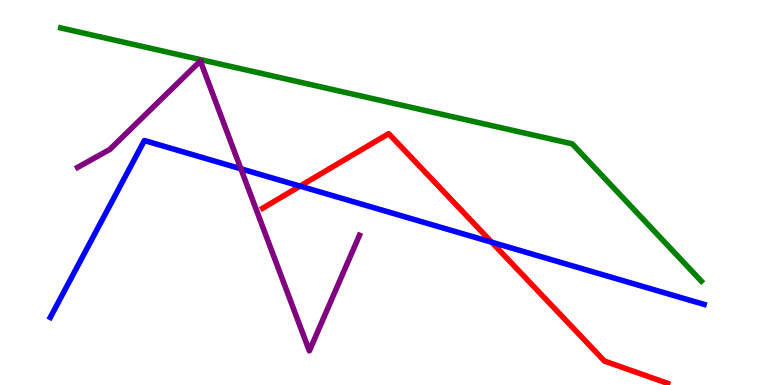[{'lines': ['blue', 'red'], 'intersections': [{'x': 3.87, 'y': 5.17}, {'x': 6.34, 'y': 3.71}]}, {'lines': ['green', 'red'], 'intersections': []}, {'lines': ['purple', 'red'], 'intersections': []}, {'lines': ['blue', 'green'], 'intersections': []}, {'lines': ['blue', 'purple'], 'intersections': [{'x': 3.11, 'y': 5.62}]}, {'lines': ['green', 'purple'], 'intersections': []}]